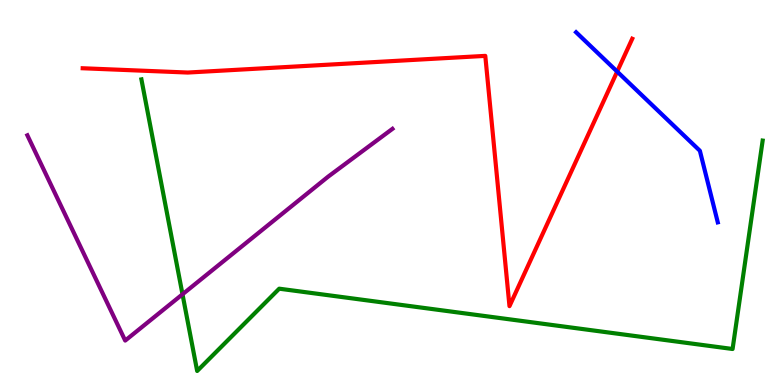[{'lines': ['blue', 'red'], 'intersections': [{'x': 7.96, 'y': 8.14}]}, {'lines': ['green', 'red'], 'intersections': []}, {'lines': ['purple', 'red'], 'intersections': []}, {'lines': ['blue', 'green'], 'intersections': []}, {'lines': ['blue', 'purple'], 'intersections': []}, {'lines': ['green', 'purple'], 'intersections': [{'x': 2.35, 'y': 2.36}]}]